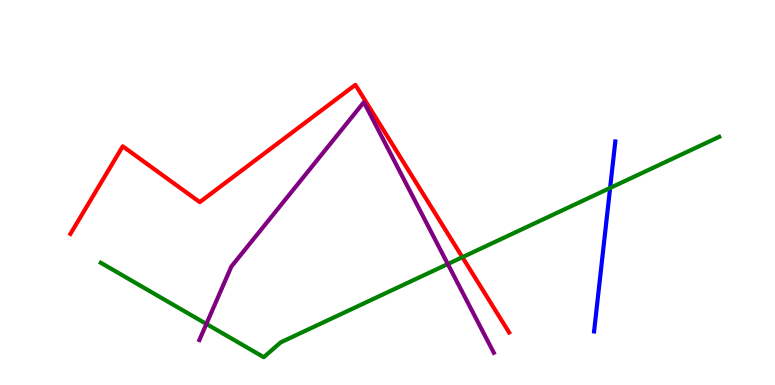[{'lines': ['blue', 'red'], 'intersections': []}, {'lines': ['green', 'red'], 'intersections': [{'x': 5.97, 'y': 3.32}]}, {'lines': ['purple', 'red'], 'intersections': []}, {'lines': ['blue', 'green'], 'intersections': [{'x': 7.87, 'y': 5.12}]}, {'lines': ['blue', 'purple'], 'intersections': []}, {'lines': ['green', 'purple'], 'intersections': [{'x': 2.66, 'y': 1.59}, {'x': 5.78, 'y': 3.14}]}]